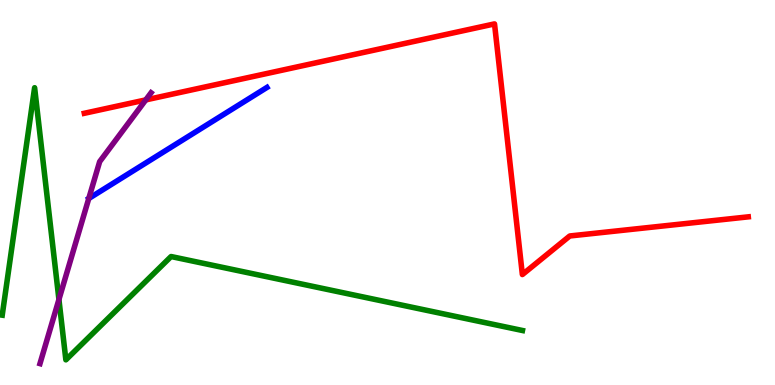[{'lines': ['blue', 'red'], 'intersections': []}, {'lines': ['green', 'red'], 'intersections': []}, {'lines': ['purple', 'red'], 'intersections': [{'x': 1.88, 'y': 7.41}]}, {'lines': ['blue', 'green'], 'intersections': []}, {'lines': ['blue', 'purple'], 'intersections': [{'x': 1.15, 'y': 4.84}]}, {'lines': ['green', 'purple'], 'intersections': [{'x': 0.76, 'y': 2.22}]}]